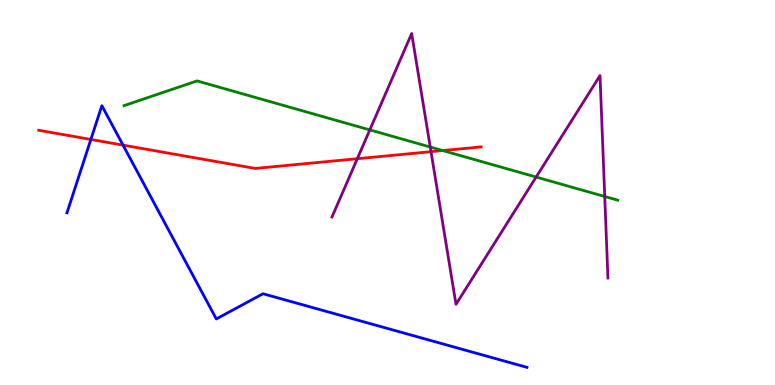[{'lines': ['blue', 'red'], 'intersections': [{'x': 1.17, 'y': 6.38}, {'x': 1.59, 'y': 6.23}]}, {'lines': ['green', 'red'], 'intersections': [{'x': 5.71, 'y': 6.09}]}, {'lines': ['purple', 'red'], 'intersections': [{'x': 4.61, 'y': 5.88}, {'x': 5.56, 'y': 6.06}]}, {'lines': ['blue', 'green'], 'intersections': []}, {'lines': ['blue', 'purple'], 'intersections': []}, {'lines': ['green', 'purple'], 'intersections': [{'x': 4.77, 'y': 6.63}, {'x': 5.55, 'y': 6.18}, {'x': 6.92, 'y': 5.4}, {'x': 7.8, 'y': 4.9}]}]